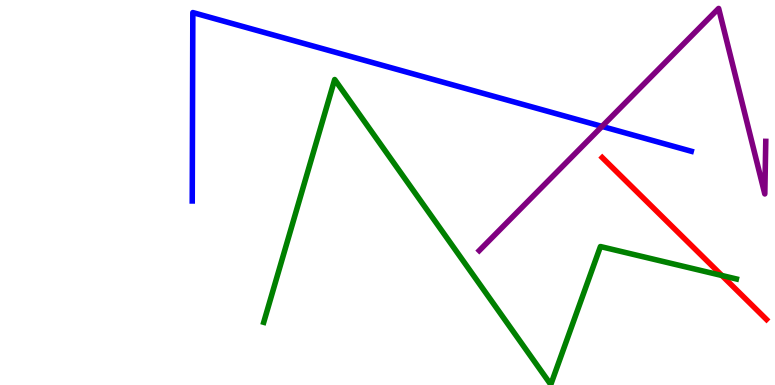[{'lines': ['blue', 'red'], 'intersections': []}, {'lines': ['green', 'red'], 'intersections': [{'x': 9.31, 'y': 2.84}]}, {'lines': ['purple', 'red'], 'intersections': []}, {'lines': ['blue', 'green'], 'intersections': []}, {'lines': ['blue', 'purple'], 'intersections': [{'x': 7.77, 'y': 6.72}]}, {'lines': ['green', 'purple'], 'intersections': []}]